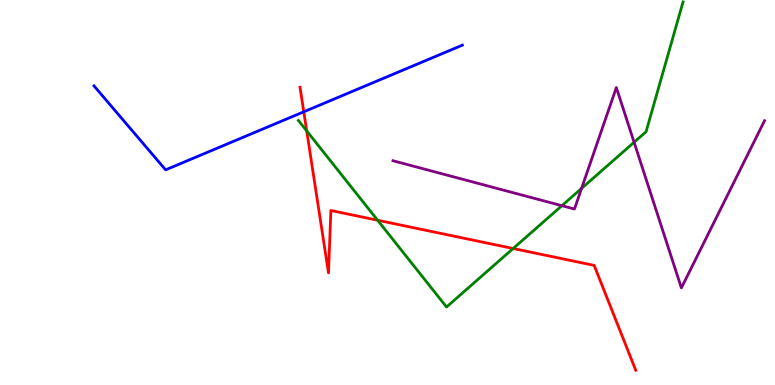[{'lines': ['blue', 'red'], 'intersections': [{'x': 3.92, 'y': 7.1}]}, {'lines': ['green', 'red'], 'intersections': [{'x': 3.96, 'y': 6.6}, {'x': 4.87, 'y': 4.28}, {'x': 6.62, 'y': 3.55}]}, {'lines': ['purple', 'red'], 'intersections': []}, {'lines': ['blue', 'green'], 'intersections': []}, {'lines': ['blue', 'purple'], 'intersections': []}, {'lines': ['green', 'purple'], 'intersections': [{'x': 7.25, 'y': 4.66}, {'x': 7.5, 'y': 5.11}, {'x': 8.18, 'y': 6.31}]}]